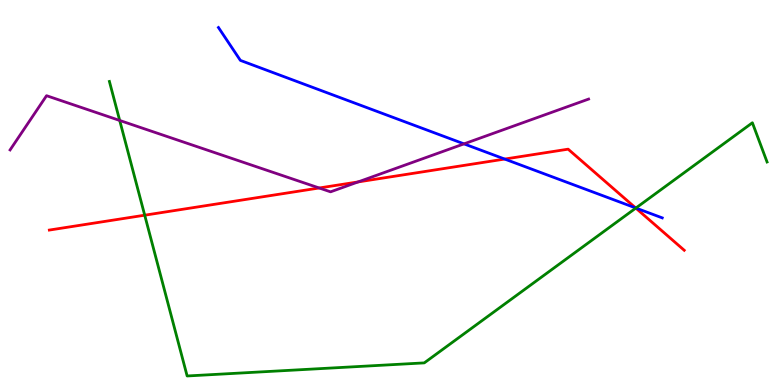[{'lines': ['blue', 'red'], 'intersections': [{'x': 6.51, 'y': 5.87}, {'x': 8.2, 'y': 4.6}]}, {'lines': ['green', 'red'], 'intersections': [{'x': 1.87, 'y': 4.41}, {'x': 8.2, 'y': 4.59}]}, {'lines': ['purple', 'red'], 'intersections': [{'x': 4.12, 'y': 5.12}, {'x': 4.62, 'y': 5.28}]}, {'lines': ['blue', 'green'], 'intersections': [{'x': 8.2, 'y': 4.6}]}, {'lines': ['blue', 'purple'], 'intersections': [{'x': 5.99, 'y': 6.26}]}, {'lines': ['green', 'purple'], 'intersections': [{'x': 1.54, 'y': 6.87}]}]